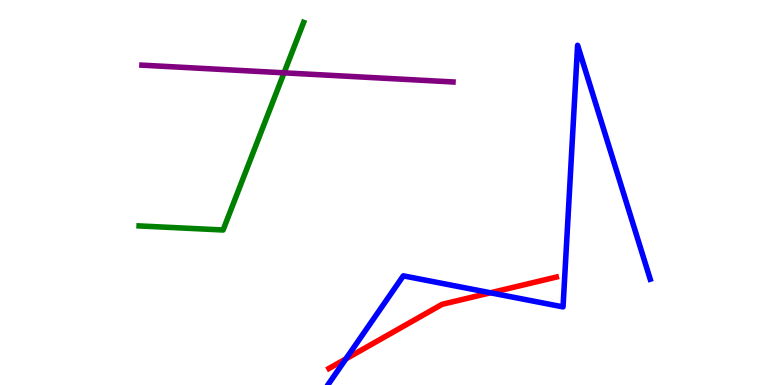[{'lines': ['blue', 'red'], 'intersections': [{'x': 4.46, 'y': 0.678}, {'x': 6.33, 'y': 2.4}]}, {'lines': ['green', 'red'], 'intersections': []}, {'lines': ['purple', 'red'], 'intersections': []}, {'lines': ['blue', 'green'], 'intersections': []}, {'lines': ['blue', 'purple'], 'intersections': []}, {'lines': ['green', 'purple'], 'intersections': [{'x': 3.67, 'y': 8.11}]}]